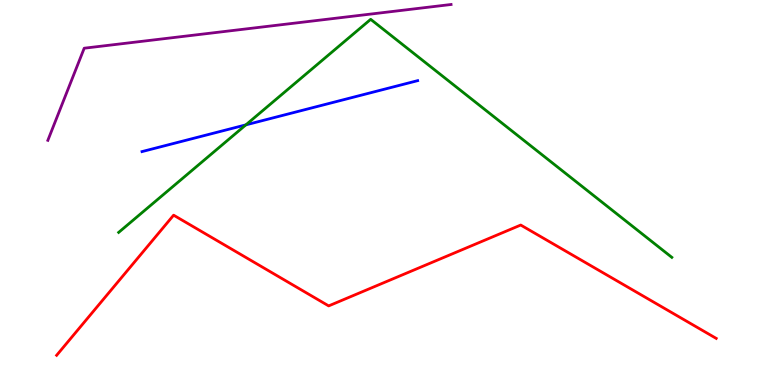[{'lines': ['blue', 'red'], 'intersections': []}, {'lines': ['green', 'red'], 'intersections': []}, {'lines': ['purple', 'red'], 'intersections': []}, {'lines': ['blue', 'green'], 'intersections': [{'x': 3.17, 'y': 6.76}]}, {'lines': ['blue', 'purple'], 'intersections': []}, {'lines': ['green', 'purple'], 'intersections': []}]